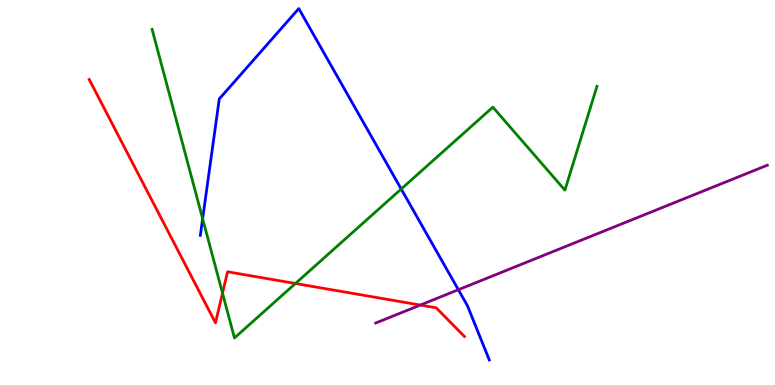[{'lines': ['blue', 'red'], 'intersections': []}, {'lines': ['green', 'red'], 'intersections': [{'x': 2.87, 'y': 2.39}, {'x': 3.81, 'y': 2.64}]}, {'lines': ['purple', 'red'], 'intersections': [{'x': 5.42, 'y': 2.08}]}, {'lines': ['blue', 'green'], 'intersections': [{'x': 2.61, 'y': 4.32}, {'x': 5.18, 'y': 5.09}]}, {'lines': ['blue', 'purple'], 'intersections': [{'x': 5.91, 'y': 2.47}]}, {'lines': ['green', 'purple'], 'intersections': []}]